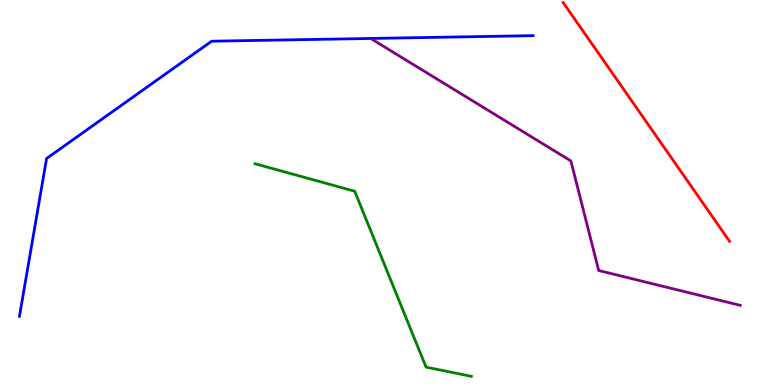[{'lines': ['blue', 'red'], 'intersections': []}, {'lines': ['green', 'red'], 'intersections': []}, {'lines': ['purple', 'red'], 'intersections': []}, {'lines': ['blue', 'green'], 'intersections': []}, {'lines': ['blue', 'purple'], 'intersections': []}, {'lines': ['green', 'purple'], 'intersections': []}]